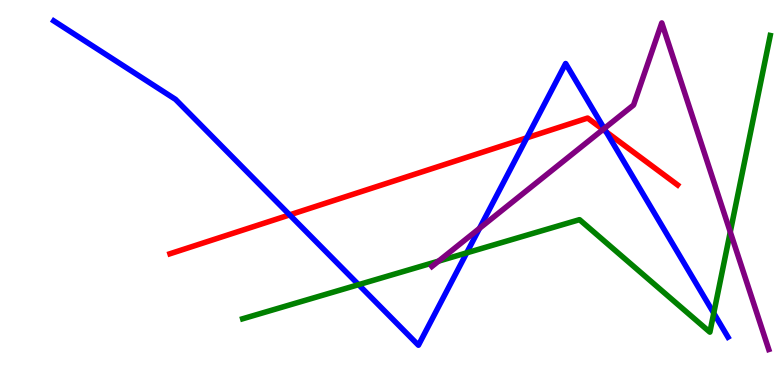[{'lines': ['blue', 'red'], 'intersections': [{'x': 3.74, 'y': 4.42}, {'x': 6.8, 'y': 6.42}, {'x': 7.82, 'y': 6.57}]}, {'lines': ['green', 'red'], 'intersections': []}, {'lines': ['purple', 'red'], 'intersections': [{'x': 7.78, 'y': 6.64}]}, {'lines': ['blue', 'green'], 'intersections': [{'x': 4.63, 'y': 2.61}, {'x': 6.02, 'y': 3.43}, {'x': 9.21, 'y': 1.87}]}, {'lines': ['blue', 'purple'], 'intersections': [{'x': 6.19, 'y': 4.07}, {'x': 7.8, 'y': 6.66}]}, {'lines': ['green', 'purple'], 'intersections': [{'x': 5.66, 'y': 3.22}, {'x': 9.42, 'y': 3.97}]}]